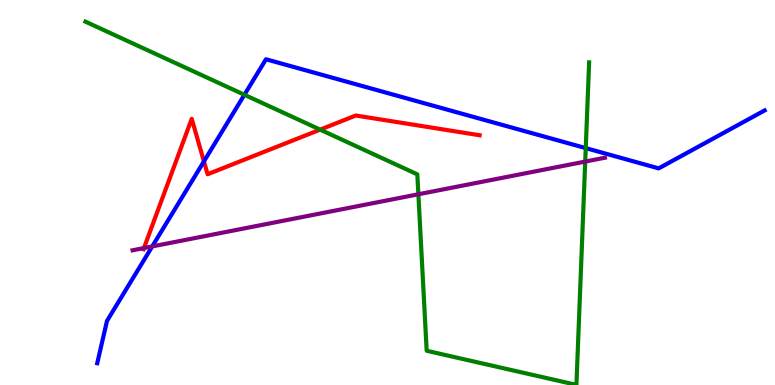[{'lines': ['blue', 'red'], 'intersections': [{'x': 2.63, 'y': 5.81}]}, {'lines': ['green', 'red'], 'intersections': [{'x': 4.13, 'y': 6.63}]}, {'lines': ['purple', 'red'], 'intersections': [{'x': 1.86, 'y': 3.56}]}, {'lines': ['blue', 'green'], 'intersections': [{'x': 3.15, 'y': 7.54}, {'x': 7.56, 'y': 6.15}]}, {'lines': ['blue', 'purple'], 'intersections': [{'x': 1.96, 'y': 3.6}]}, {'lines': ['green', 'purple'], 'intersections': [{'x': 5.4, 'y': 4.95}, {'x': 7.55, 'y': 5.8}]}]